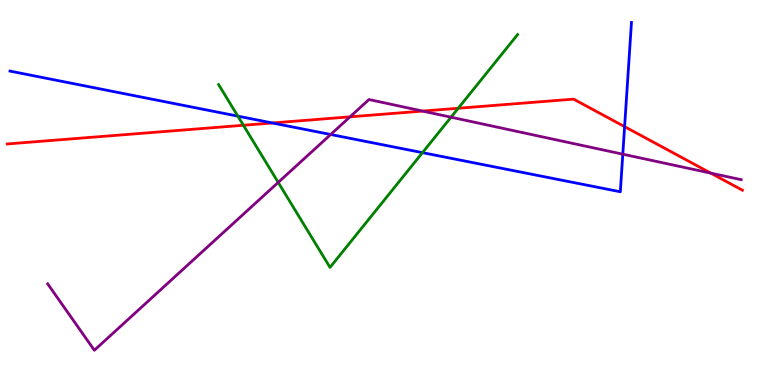[{'lines': ['blue', 'red'], 'intersections': [{'x': 3.51, 'y': 6.81}, {'x': 8.06, 'y': 6.71}]}, {'lines': ['green', 'red'], 'intersections': [{'x': 3.14, 'y': 6.75}, {'x': 5.91, 'y': 7.19}]}, {'lines': ['purple', 'red'], 'intersections': [{'x': 4.52, 'y': 6.97}, {'x': 5.45, 'y': 7.11}, {'x': 9.17, 'y': 5.5}]}, {'lines': ['blue', 'green'], 'intersections': [{'x': 3.07, 'y': 6.98}, {'x': 5.45, 'y': 6.04}]}, {'lines': ['blue', 'purple'], 'intersections': [{'x': 4.27, 'y': 6.51}, {'x': 8.04, 'y': 6.0}]}, {'lines': ['green', 'purple'], 'intersections': [{'x': 3.59, 'y': 5.26}, {'x': 5.82, 'y': 6.96}]}]